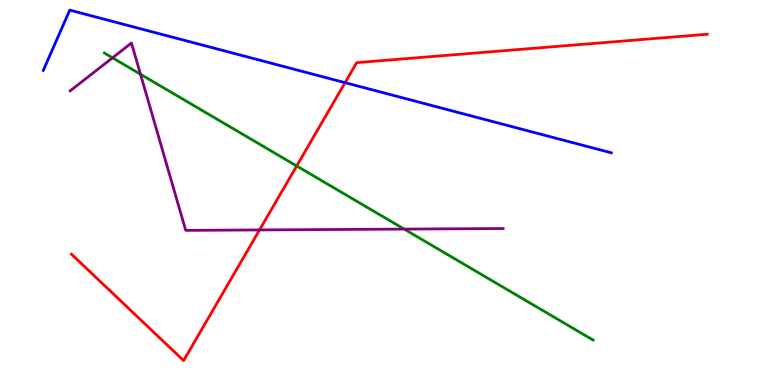[{'lines': ['blue', 'red'], 'intersections': [{'x': 4.45, 'y': 7.85}]}, {'lines': ['green', 'red'], 'intersections': [{'x': 3.83, 'y': 5.69}]}, {'lines': ['purple', 'red'], 'intersections': [{'x': 3.35, 'y': 4.03}]}, {'lines': ['blue', 'green'], 'intersections': []}, {'lines': ['blue', 'purple'], 'intersections': []}, {'lines': ['green', 'purple'], 'intersections': [{'x': 1.45, 'y': 8.5}, {'x': 1.81, 'y': 8.07}, {'x': 5.22, 'y': 4.05}]}]